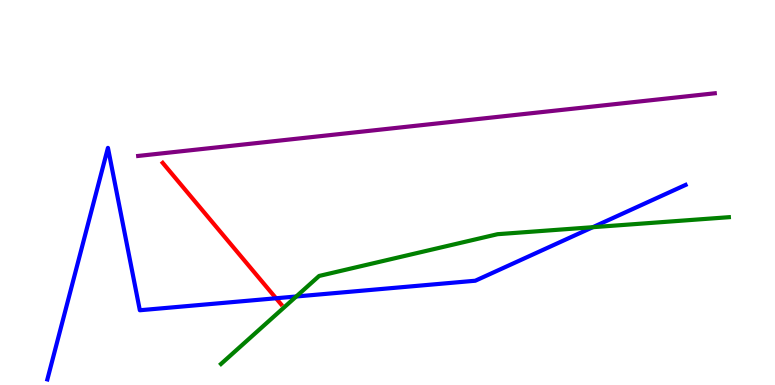[{'lines': ['blue', 'red'], 'intersections': [{'x': 3.56, 'y': 2.25}]}, {'lines': ['green', 'red'], 'intersections': []}, {'lines': ['purple', 'red'], 'intersections': []}, {'lines': ['blue', 'green'], 'intersections': [{'x': 3.82, 'y': 2.3}, {'x': 7.65, 'y': 4.1}]}, {'lines': ['blue', 'purple'], 'intersections': []}, {'lines': ['green', 'purple'], 'intersections': []}]